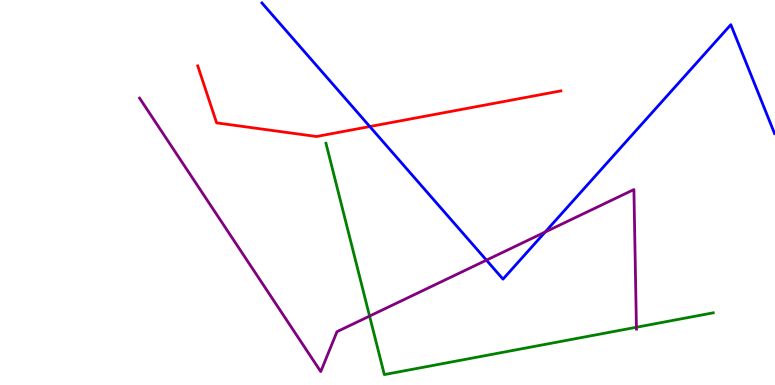[{'lines': ['blue', 'red'], 'intersections': [{'x': 4.77, 'y': 6.71}]}, {'lines': ['green', 'red'], 'intersections': []}, {'lines': ['purple', 'red'], 'intersections': []}, {'lines': ['blue', 'green'], 'intersections': []}, {'lines': ['blue', 'purple'], 'intersections': [{'x': 6.28, 'y': 3.24}, {'x': 7.03, 'y': 3.97}]}, {'lines': ['green', 'purple'], 'intersections': [{'x': 4.77, 'y': 1.79}, {'x': 8.21, 'y': 1.5}]}]